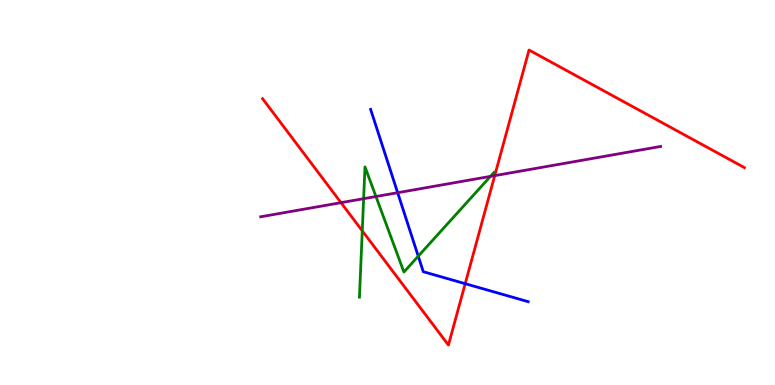[{'lines': ['blue', 'red'], 'intersections': [{'x': 6.0, 'y': 2.63}]}, {'lines': ['green', 'red'], 'intersections': [{'x': 4.67, 'y': 4.0}]}, {'lines': ['purple', 'red'], 'intersections': [{'x': 4.4, 'y': 4.74}, {'x': 6.38, 'y': 5.44}]}, {'lines': ['blue', 'green'], 'intersections': [{'x': 5.4, 'y': 3.35}]}, {'lines': ['blue', 'purple'], 'intersections': [{'x': 5.13, 'y': 4.99}]}, {'lines': ['green', 'purple'], 'intersections': [{'x': 4.69, 'y': 4.84}, {'x': 4.85, 'y': 4.9}, {'x': 6.33, 'y': 5.42}]}]